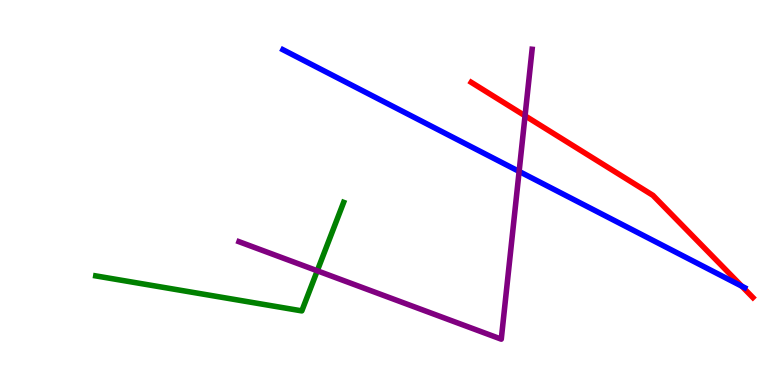[{'lines': ['blue', 'red'], 'intersections': [{'x': 9.57, 'y': 2.57}]}, {'lines': ['green', 'red'], 'intersections': []}, {'lines': ['purple', 'red'], 'intersections': [{'x': 6.77, 'y': 6.99}]}, {'lines': ['blue', 'green'], 'intersections': []}, {'lines': ['blue', 'purple'], 'intersections': [{'x': 6.7, 'y': 5.55}]}, {'lines': ['green', 'purple'], 'intersections': [{'x': 4.09, 'y': 2.97}]}]